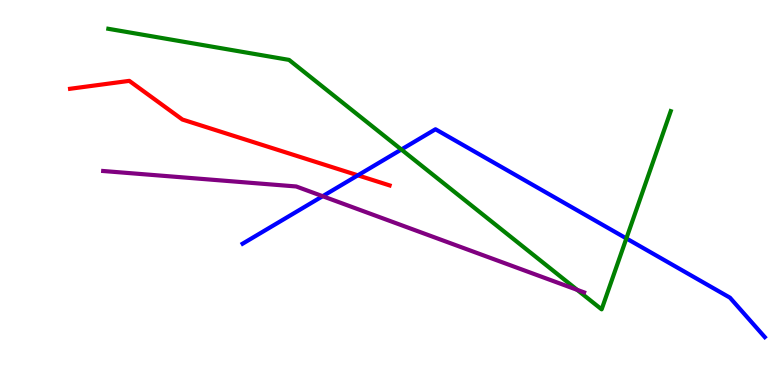[{'lines': ['blue', 'red'], 'intersections': [{'x': 4.62, 'y': 5.45}]}, {'lines': ['green', 'red'], 'intersections': []}, {'lines': ['purple', 'red'], 'intersections': []}, {'lines': ['blue', 'green'], 'intersections': [{'x': 5.18, 'y': 6.12}, {'x': 8.08, 'y': 3.81}]}, {'lines': ['blue', 'purple'], 'intersections': [{'x': 4.16, 'y': 4.9}]}, {'lines': ['green', 'purple'], 'intersections': [{'x': 7.45, 'y': 2.47}]}]